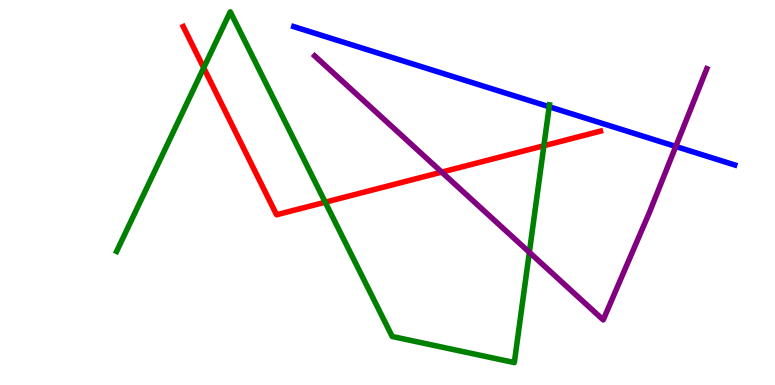[{'lines': ['blue', 'red'], 'intersections': []}, {'lines': ['green', 'red'], 'intersections': [{'x': 2.63, 'y': 8.24}, {'x': 4.2, 'y': 4.75}, {'x': 7.02, 'y': 6.21}]}, {'lines': ['purple', 'red'], 'intersections': [{'x': 5.7, 'y': 5.53}]}, {'lines': ['blue', 'green'], 'intersections': [{'x': 7.09, 'y': 7.23}]}, {'lines': ['blue', 'purple'], 'intersections': [{'x': 8.72, 'y': 6.2}]}, {'lines': ['green', 'purple'], 'intersections': [{'x': 6.83, 'y': 3.45}]}]